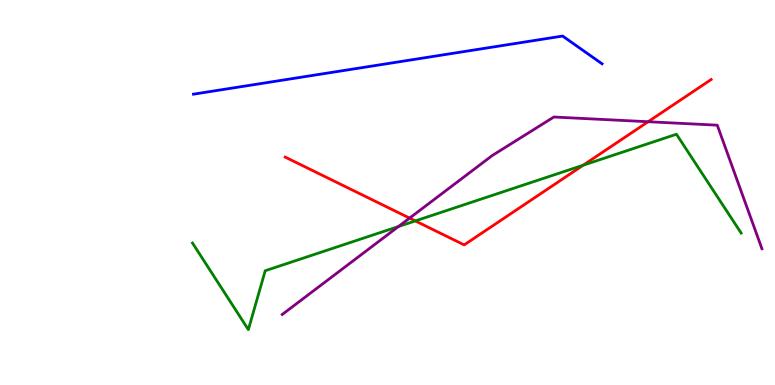[{'lines': ['blue', 'red'], 'intersections': []}, {'lines': ['green', 'red'], 'intersections': [{'x': 5.36, 'y': 4.26}, {'x': 7.53, 'y': 5.71}]}, {'lines': ['purple', 'red'], 'intersections': [{'x': 5.28, 'y': 4.33}, {'x': 8.36, 'y': 6.84}]}, {'lines': ['blue', 'green'], 'intersections': []}, {'lines': ['blue', 'purple'], 'intersections': []}, {'lines': ['green', 'purple'], 'intersections': [{'x': 5.14, 'y': 4.12}]}]